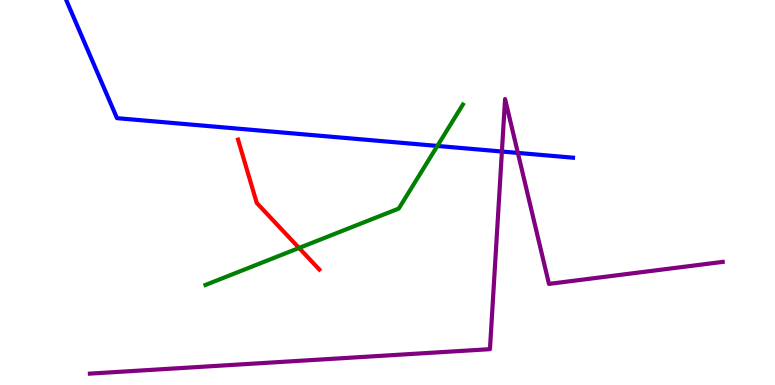[{'lines': ['blue', 'red'], 'intersections': []}, {'lines': ['green', 'red'], 'intersections': [{'x': 3.86, 'y': 3.56}]}, {'lines': ['purple', 'red'], 'intersections': []}, {'lines': ['blue', 'green'], 'intersections': [{'x': 5.64, 'y': 6.21}]}, {'lines': ['blue', 'purple'], 'intersections': [{'x': 6.48, 'y': 6.06}, {'x': 6.68, 'y': 6.03}]}, {'lines': ['green', 'purple'], 'intersections': []}]